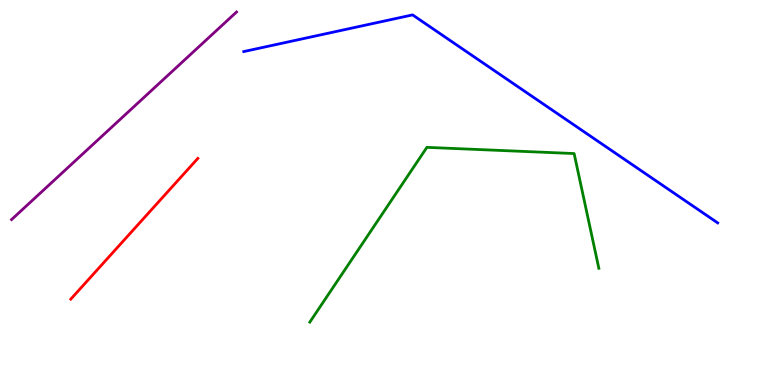[{'lines': ['blue', 'red'], 'intersections': []}, {'lines': ['green', 'red'], 'intersections': []}, {'lines': ['purple', 'red'], 'intersections': []}, {'lines': ['blue', 'green'], 'intersections': []}, {'lines': ['blue', 'purple'], 'intersections': []}, {'lines': ['green', 'purple'], 'intersections': []}]